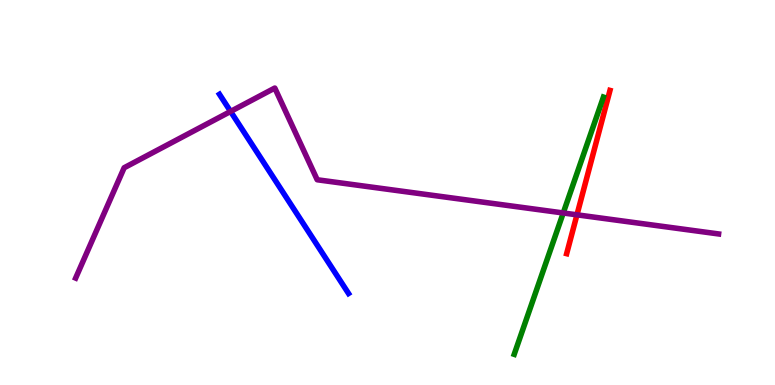[{'lines': ['blue', 'red'], 'intersections': []}, {'lines': ['green', 'red'], 'intersections': []}, {'lines': ['purple', 'red'], 'intersections': [{'x': 7.44, 'y': 4.42}]}, {'lines': ['blue', 'green'], 'intersections': []}, {'lines': ['blue', 'purple'], 'intersections': [{'x': 2.98, 'y': 7.11}]}, {'lines': ['green', 'purple'], 'intersections': [{'x': 7.27, 'y': 4.47}]}]